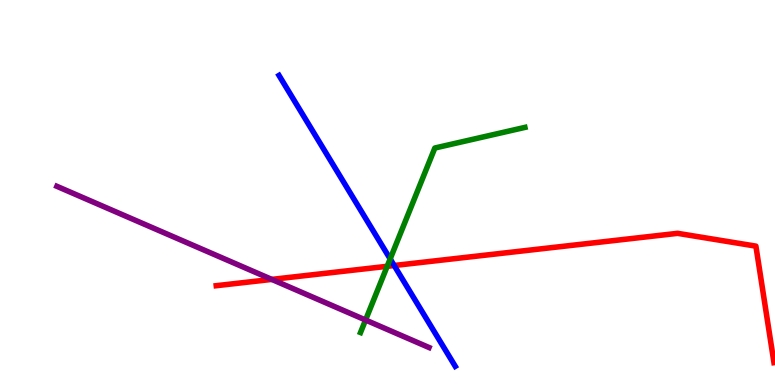[{'lines': ['blue', 'red'], 'intersections': [{'x': 5.09, 'y': 3.1}]}, {'lines': ['green', 'red'], 'intersections': [{'x': 5.0, 'y': 3.08}]}, {'lines': ['purple', 'red'], 'intersections': [{'x': 3.51, 'y': 2.74}]}, {'lines': ['blue', 'green'], 'intersections': [{'x': 5.03, 'y': 3.28}]}, {'lines': ['blue', 'purple'], 'intersections': []}, {'lines': ['green', 'purple'], 'intersections': [{'x': 4.72, 'y': 1.69}]}]